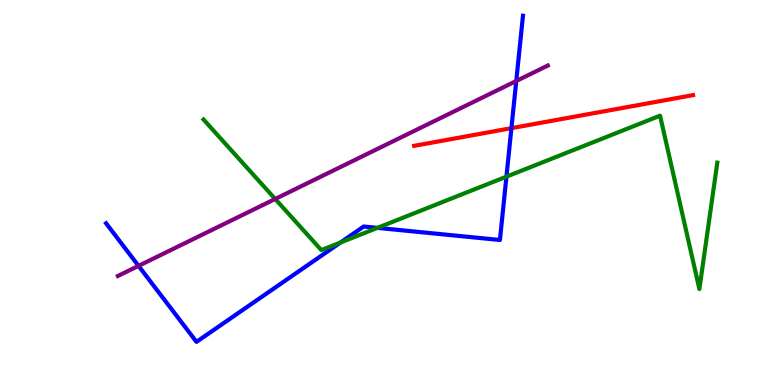[{'lines': ['blue', 'red'], 'intersections': [{'x': 6.6, 'y': 6.67}]}, {'lines': ['green', 'red'], 'intersections': []}, {'lines': ['purple', 'red'], 'intersections': []}, {'lines': ['blue', 'green'], 'intersections': [{'x': 4.39, 'y': 3.7}, {'x': 4.87, 'y': 4.08}, {'x': 6.53, 'y': 5.41}]}, {'lines': ['blue', 'purple'], 'intersections': [{'x': 1.79, 'y': 3.09}, {'x': 6.66, 'y': 7.9}]}, {'lines': ['green', 'purple'], 'intersections': [{'x': 3.55, 'y': 4.83}]}]